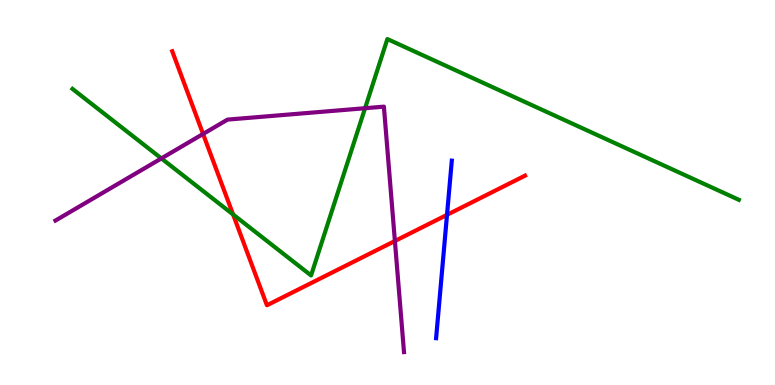[{'lines': ['blue', 'red'], 'intersections': [{'x': 5.77, 'y': 4.42}]}, {'lines': ['green', 'red'], 'intersections': [{'x': 3.01, 'y': 4.43}]}, {'lines': ['purple', 'red'], 'intersections': [{'x': 2.62, 'y': 6.52}, {'x': 5.1, 'y': 3.74}]}, {'lines': ['blue', 'green'], 'intersections': []}, {'lines': ['blue', 'purple'], 'intersections': []}, {'lines': ['green', 'purple'], 'intersections': [{'x': 2.08, 'y': 5.89}, {'x': 4.71, 'y': 7.19}]}]